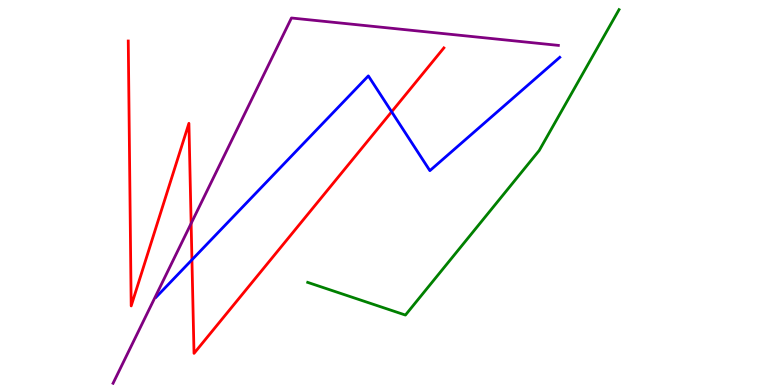[{'lines': ['blue', 'red'], 'intersections': [{'x': 2.48, 'y': 3.25}, {'x': 5.05, 'y': 7.1}]}, {'lines': ['green', 'red'], 'intersections': []}, {'lines': ['purple', 'red'], 'intersections': [{'x': 2.47, 'y': 4.2}]}, {'lines': ['blue', 'green'], 'intersections': []}, {'lines': ['blue', 'purple'], 'intersections': []}, {'lines': ['green', 'purple'], 'intersections': []}]